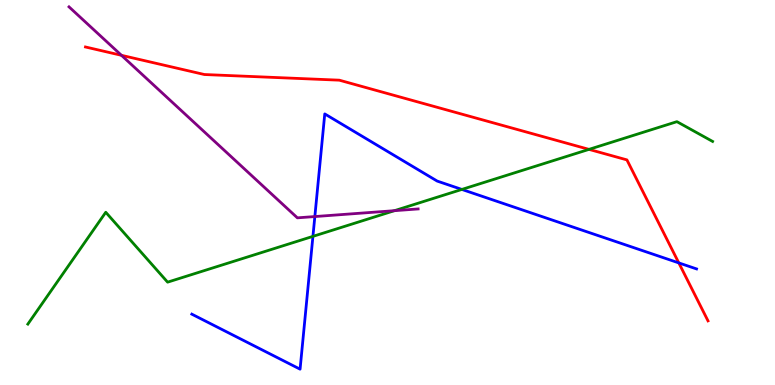[{'lines': ['blue', 'red'], 'intersections': [{'x': 8.76, 'y': 3.17}]}, {'lines': ['green', 'red'], 'intersections': [{'x': 7.6, 'y': 6.12}]}, {'lines': ['purple', 'red'], 'intersections': [{'x': 1.57, 'y': 8.56}]}, {'lines': ['blue', 'green'], 'intersections': [{'x': 4.04, 'y': 3.86}, {'x': 5.96, 'y': 5.08}]}, {'lines': ['blue', 'purple'], 'intersections': [{'x': 4.06, 'y': 4.38}]}, {'lines': ['green', 'purple'], 'intersections': [{'x': 5.09, 'y': 4.53}]}]